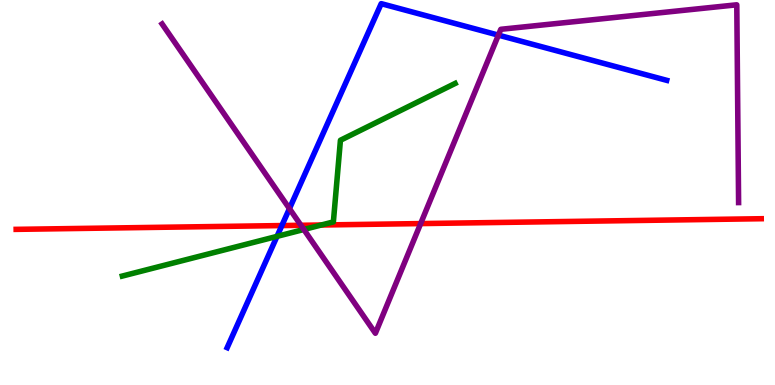[{'lines': ['blue', 'red'], 'intersections': [{'x': 3.64, 'y': 4.14}]}, {'lines': ['green', 'red'], 'intersections': [{'x': 4.15, 'y': 4.16}]}, {'lines': ['purple', 'red'], 'intersections': [{'x': 3.88, 'y': 4.15}, {'x': 5.43, 'y': 4.19}]}, {'lines': ['blue', 'green'], 'intersections': [{'x': 3.57, 'y': 3.86}]}, {'lines': ['blue', 'purple'], 'intersections': [{'x': 3.73, 'y': 4.58}, {'x': 6.43, 'y': 9.09}]}, {'lines': ['green', 'purple'], 'intersections': [{'x': 3.92, 'y': 4.04}]}]